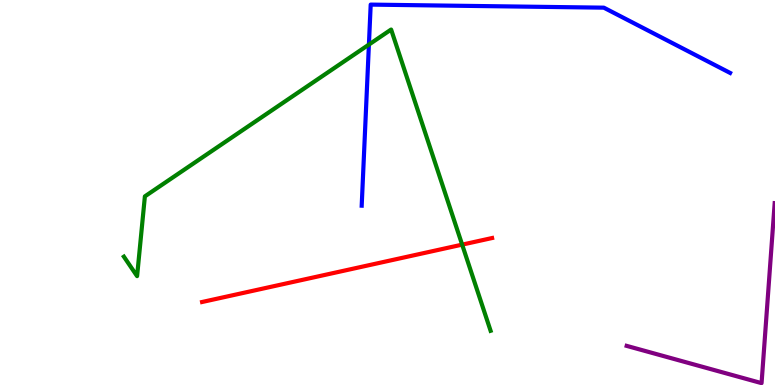[{'lines': ['blue', 'red'], 'intersections': []}, {'lines': ['green', 'red'], 'intersections': [{'x': 5.96, 'y': 3.65}]}, {'lines': ['purple', 'red'], 'intersections': []}, {'lines': ['blue', 'green'], 'intersections': [{'x': 4.76, 'y': 8.84}]}, {'lines': ['blue', 'purple'], 'intersections': []}, {'lines': ['green', 'purple'], 'intersections': []}]